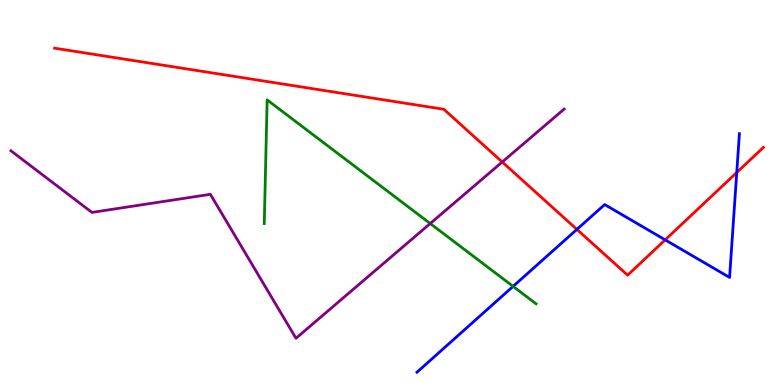[{'lines': ['blue', 'red'], 'intersections': [{'x': 7.44, 'y': 4.04}, {'x': 8.58, 'y': 3.77}, {'x': 9.51, 'y': 5.52}]}, {'lines': ['green', 'red'], 'intersections': []}, {'lines': ['purple', 'red'], 'intersections': [{'x': 6.48, 'y': 5.79}]}, {'lines': ['blue', 'green'], 'intersections': [{'x': 6.62, 'y': 2.56}]}, {'lines': ['blue', 'purple'], 'intersections': []}, {'lines': ['green', 'purple'], 'intersections': [{'x': 5.55, 'y': 4.19}]}]